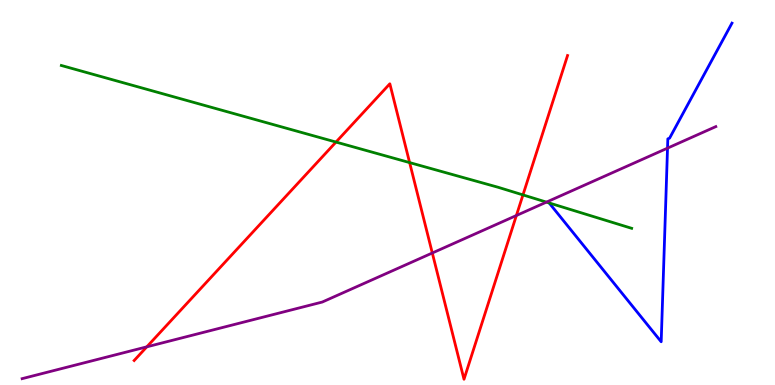[{'lines': ['blue', 'red'], 'intersections': []}, {'lines': ['green', 'red'], 'intersections': [{'x': 4.34, 'y': 6.31}, {'x': 5.29, 'y': 5.78}, {'x': 6.75, 'y': 4.94}]}, {'lines': ['purple', 'red'], 'intersections': [{'x': 1.89, 'y': 0.991}, {'x': 5.58, 'y': 3.43}, {'x': 6.66, 'y': 4.4}]}, {'lines': ['blue', 'green'], 'intersections': []}, {'lines': ['blue', 'purple'], 'intersections': [{'x': 8.61, 'y': 6.15}]}, {'lines': ['green', 'purple'], 'intersections': [{'x': 7.05, 'y': 4.75}]}]